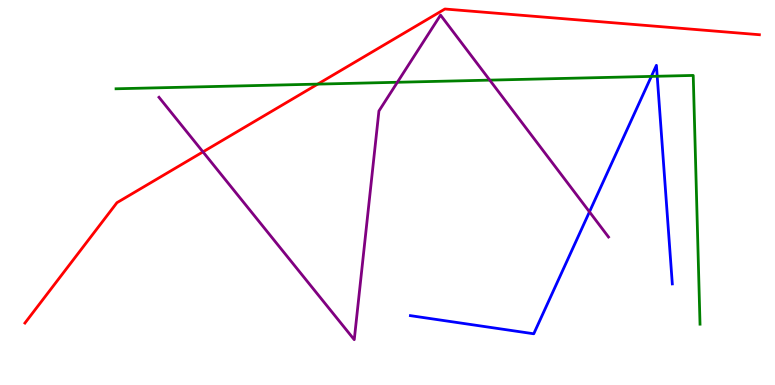[{'lines': ['blue', 'red'], 'intersections': []}, {'lines': ['green', 'red'], 'intersections': [{'x': 4.1, 'y': 7.82}]}, {'lines': ['purple', 'red'], 'intersections': [{'x': 2.62, 'y': 6.06}]}, {'lines': ['blue', 'green'], 'intersections': [{'x': 8.4, 'y': 8.02}, {'x': 8.48, 'y': 8.02}]}, {'lines': ['blue', 'purple'], 'intersections': [{'x': 7.61, 'y': 4.5}]}, {'lines': ['green', 'purple'], 'intersections': [{'x': 5.13, 'y': 7.86}, {'x': 6.32, 'y': 7.92}]}]